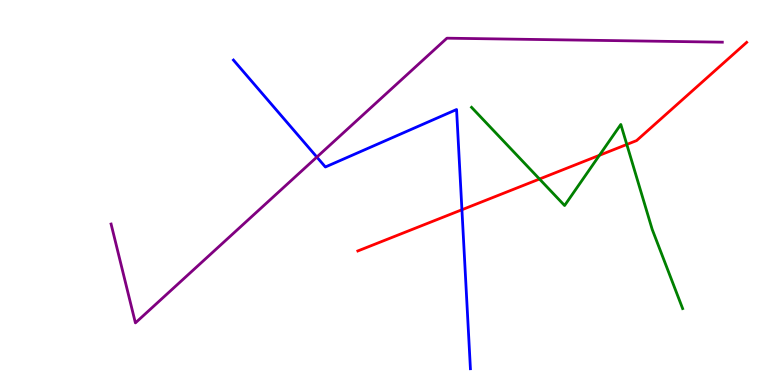[{'lines': ['blue', 'red'], 'intersections': [{'x': 5.96, 'y': 4.55}]}, {'lines': ['green', 'red'], 'intersections': [{'x': 6.96, 'y': 5.35}, {'x': 7.73, 'y': 5.97}, {'x': 8.09, 'y': 6.25}]}, {'lines': ['purple', 'red'], 'intersections': []}, {'lines': ['blue', 'green'], 'intersections': []}, {'lines': ['blue', 'purple'], 'intersections': [{'x': 4.09, 'y': 5.92}]}, {'lines': ['green', 'purple'], 'intersections': []}]